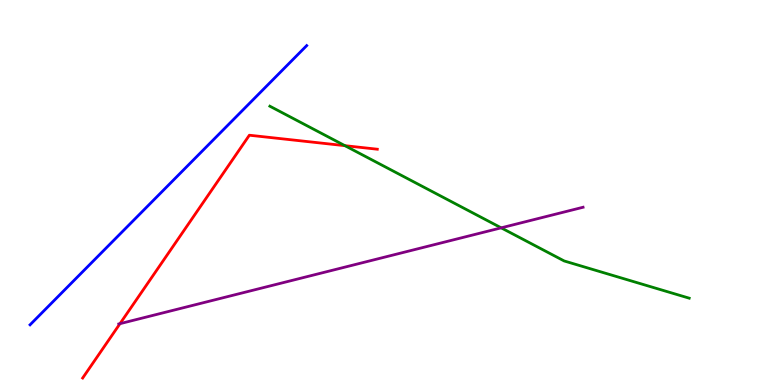[{'lines': ['blue', 'red'], 'intersections': []}, {'lines': ['green', 'red'], 'intersections': [{'x': 4.45, 'y': 6.22}]}, {'lines': ['purple', 'red'], 'intersections': [{'x': 1.55, 'y': 1.59}]}, {'lines': ['blue', 'green'], 'intersections': []}, {'lines': ['blue', 'purple'], 'intersections': []}, {'lines': ['green', 'purple'], 'intersections': [{'x': 6.47, 'y': 4.08}]}]